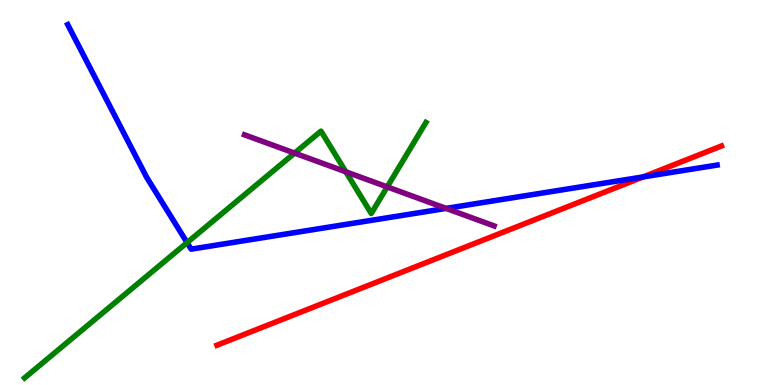[{'lines': ['blue', 'red'], 'intersections': [{'x': 8.3, 'y': 5.41}]}, {'lines': ['green', 'red'], 'intersections': []}, {'lines': ['purple', 'red'], 'intersections': []}, {'lines': ['blue', 'green'], 'intersections': [{'x': 2.41, 'y': 3.7}]}, {'lines': ['blue', 'purple'], 'intersections': [{'x': 5.76, 'y': 4.59}]}, {'lines': ['green', 'purple'], 'intersections': [{'x': 3.8, 'y': 6.02}, {'x': 4.46, 'y': 5.54}, {'x': 5.0, 'y': 5.15}]}]